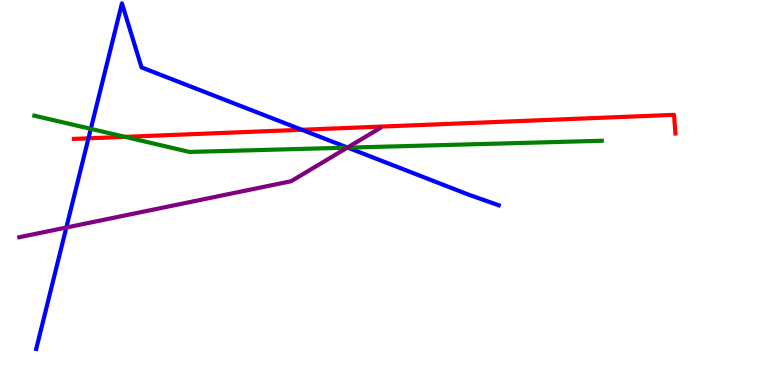[{'lines': ['blue', 'red'], 'intersections': [{'x': 1.14, 'y': 6.41}, {'x': 3.89, 'y': 6.63}]}, {'lines': ['green', 'red'], 'intersections': [{'x': 1.61, 'y': 6.45}]}, {'lines': ['purple', 'red'], 'intersections': []}, {'lines': ['blue', 'green'], 'intersections': [{'x': 1.17, 'y': 6.65}, {'x': 4.49, 'y': 6.16}]}, {'lines': ['blue', 'purple'], 'intersections': [{'x': 0.856, 'y': 4.09}, {'x': 4.48, 'y': 6.17}]}, {'lines': ['green', 'purple'], 'intersections': [{'x': 4.48, 'y': 6.16}]}]